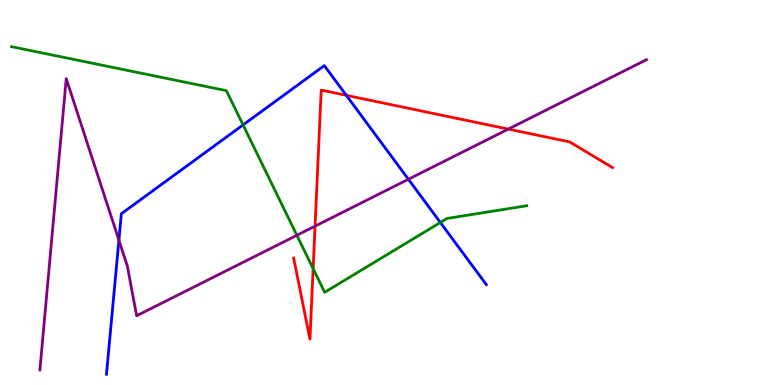[{'lines': ['blue', 'red'], 'intersections': [{'x': 4.47, 'y': 7.52}]}, {'lines': ['green', 'red'], 'intersections': [{'x': 4.04, 'y': 3.02}]}, {'lines': ['purple', 'red'], 'intersections': [{'x': 4.07, 'y': 4.13}, {'x': 6.56, 'y': 6.65}]}, {'lines': ['blue', 'green'], 'intersections': [{'x': 3.14, 'y': 6.76}, {'x': 5.68, 'y': 4.22}]}, {'lines': ['blue', 'purple'], 'intersections': [{'x': 1.53, 'y': 3.76}, {'x': 5.27, 'y': 5.34}]}, {'lines': ['green', 'purple'], 'intersections': [{'x': 3.83, 'y': 3.89}]}]